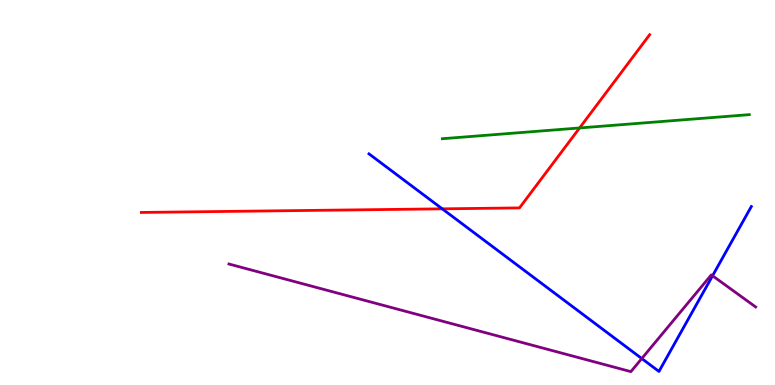[{'lines': ['blue', 'red'], 'intersections': [{'x': 5.71, 'y': 4.58}]}, {'lines': ['green', 'red'], 'intersections': [{'x': 7.48, 'y': 6.68}]}, {'lines': ['purple', 'red'], 'intersections': []}, {'lines': ['blue', 'green'], 'intersections': []}, {'lines': ['blue', 'purple'], 'intersections': [{'x': 8.28, 'y': 0.687}, {'x': 9.19, 'y': 2.84}]}, {'lines': ['green', 'purple'], 'intersections': []}]